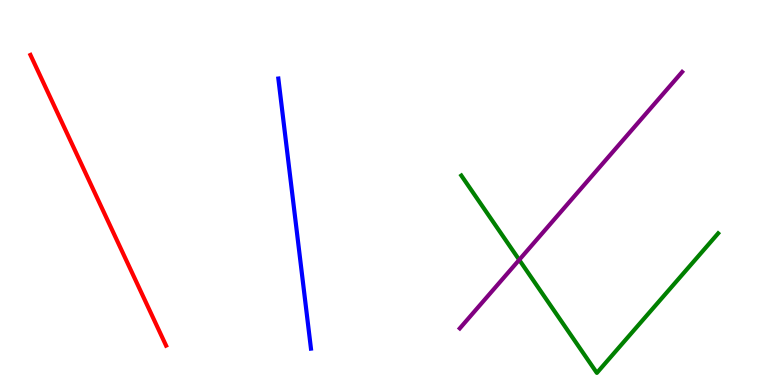[{'lines': ['blue', 'red'], 'intersections': []}, {'lines': ['green', 'red'], 'intersections': []}, {'lines': ['purple', 'red'], 'intersections': []}, {'lines': ['blue', 'green'], 'intersections': []}, {'lines': ['blue', 'purple'], 'intersections': []}, {'lines': ['green', 'purple'], 'intersections': [{'x': 6.7, 'y': 3.25}]}]